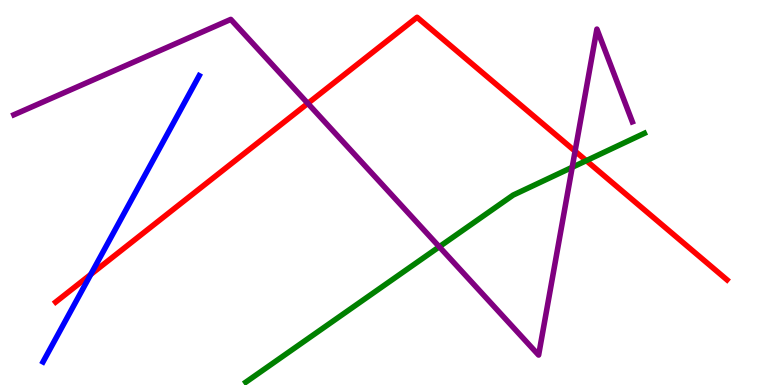[{'lines': ['blue', 'red'], 'intersections': [{'x': 1.17, 'y': 2.87}]}, {'lines': ['green', 'red'], 'intersections': [{'x': 7.57, 'y': 5.83}]}, {'lines': ['purple', 'red'], 'intersections': [{'x': 3.97, 'y': 7.31}, {'x': 7.42, 'y': 6.07}]}, {'lines': ['blue', 'green'], 'intersections': []}, {'lines': ['blue', 'purple'], 'intersections': []}, {'lines': ['green', 'purple'], 'intersections': [{'x': 5.67, 'y': 3.59}, {'x': 7.38, 'y': 5.65}]}]